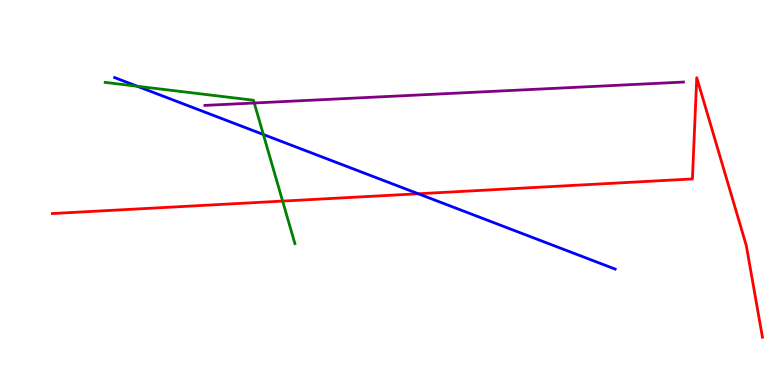[{'lines': ['blue', 'red'], 'intersections': [{'x': 5.4, 'y': 4.97}]}, {'lines': ['green', 'red'], 'intersections': [{'x': 3.65, 'y': 4.78}]}, {'lines': ['purple', 'red'], 'intersections': []}, {'lines': ['blue', 'green'], 'intersections': [{'x': 1.77, 'y': 7.76}, {'x': 3.4, 'y': 6.51}]}, {'lines': ['blue', 'purple'], 'intersections': []}, {'lines': ['green', 'purple'], 'intersections': [{'x': 3.28, 'y': 7.32}]}]